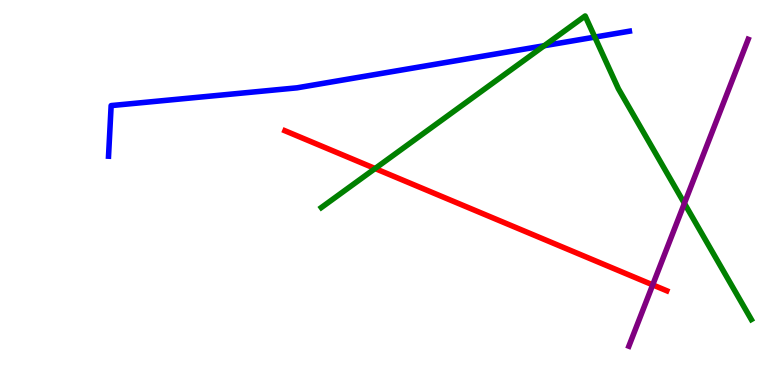[{'lines': ['blue', 'red'], 'intersections': []}, {'lines': ['green', 'red'], 'intersections': [{'x': 4.84, 'y': 5.62}]}, {'lines': ['purple', 'red'], 'intersections': [{'x': 8.42, 'y': 2.6}]}, {'lines': ['blue', 'green'], 'intersections': [{'x': 7.02, 'y': 8.81}, {'x': 7.67, 'y': 9.04}]}, {'lines': ['blue', 'purple'], 'intersections': []}, {'lines': ['green', 'purple'], 'intersections': [{'x': 8.83, 'y': 4.72}]}]